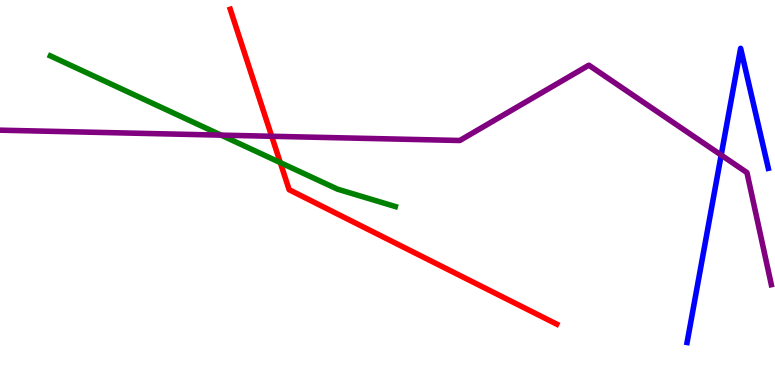[{'lines': ['blue', 'red'], 'intersections': []}, {'lines': ['green', 'red'], 'intersections': [{'x': 3.62, 'y': 5.78}]}, {'lines': ['purple', 'red'], 'intersections': [{'x': 3.51, 'y': 6.46}]}, {'lines': ['blue', 'green'], 'intersections': []}, {'lines': ['blue', 'purple'], 'intersections': [{'x': 9.31, 'y': 5.97}]}, {'lines': ['green', 'purple'], 'intersections': [{'x': 2.85, 'y': 6.49}]}]